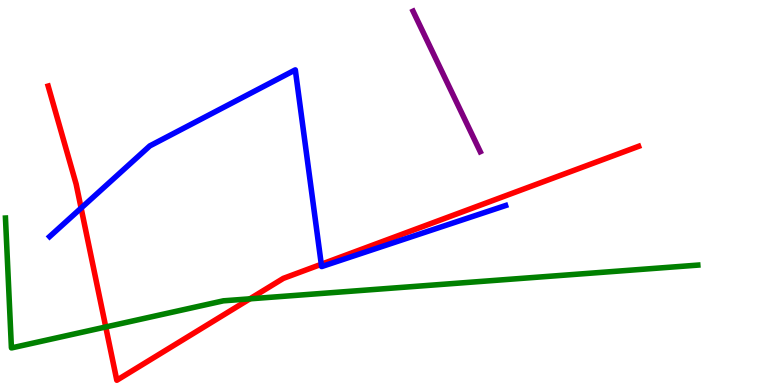[{'lines': ['blue', 'red'], 'intersections': [{'x': 1.05, 'y': 4.6}, {'x': 4.15, 'y': 3.14}]}, {'lines': ['green', 'red'], 'intersections': [{'x': 1.36, 'y': 1.51}, {'x': 3.22, 'y': 2.24}]}, {'lines': ['purple', 'red'], 'intersections': []}, {'lines': ['blue', 'green'], 'intersections': []}, {'lines': ['blue', 'purple'], 'intersections': []}, {'lines': ['green', 'purple'], 'intersections': []}]